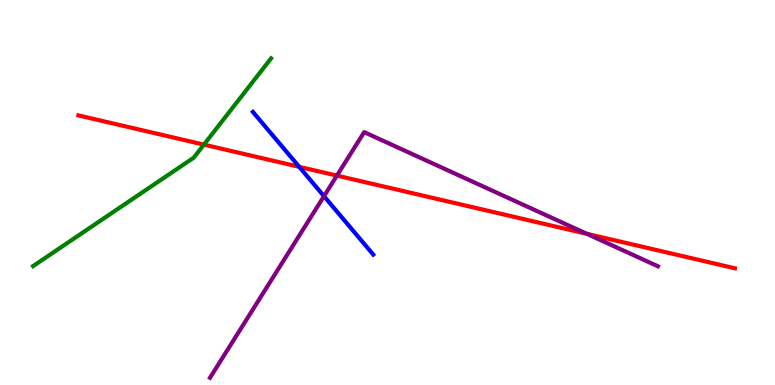[{'lines': ['blue', 'red'], 'intersections': [{'x': 3.86, 'y': 5.67}]}, {'lines': ['green', 'red'], 'intersections': [{'x': 2.63, 'y': 6.24}]}, {'lines': ['purple', 'red'], 'intersections': [{'x': 4.35, 'y': 5.44}, {'x': 7.57, 'y': 3.93}]}, {'lines': ['blue', 'green'], 'intersections': []}, {'lines': ['blue', 'purple'], 'intersections': [{'x': 4.18, 'y': 4.9}]}, {'lines': ['green', 'purple'], 'intersections': []}]